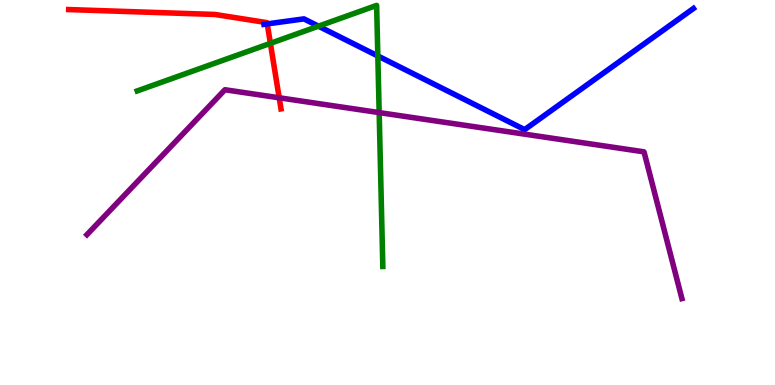[{'lines': ['blue', 'red'], 'intersections': [{'x': 3.45, 'y': 9.38}]}, {'lines': ['green', 'red'], 'intersections': [{'x': 3.49, 'y': 8.87}]}, {'lines': ['purple', 'red'], 'intersections': [{'x': 3.6, 'y': 7.46}]}, {'lines': ['blue', 'green'], 'intersections': [{'x': 4.11, 'y': 9.32}, {'x': 4.88, 'y': 8.55}]}, {'lines': ['blue', 'purple'], 'intersections': []}, {'lines': ['green', 'purple'], 'intersections': [{'x': 4.89, 'y': 7.08}]}]